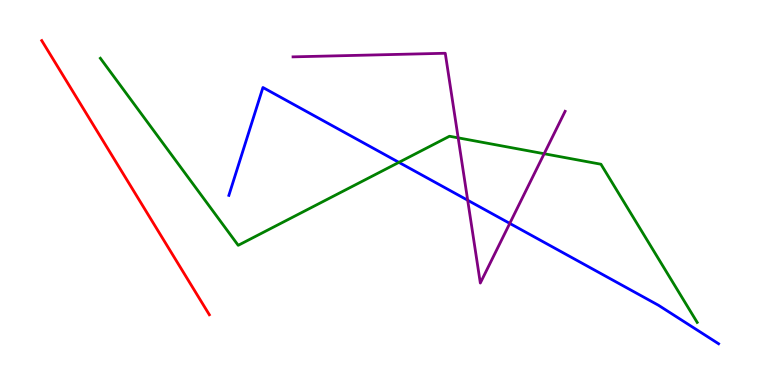[{'lines': ['blue', 'red'], 'intersections': []}, {'lines': ['green', 'red'], 'intersections': []}, {'lines': ['purple', 'red'], 'intersections': []}, {'lines': ['blue', 'green'], 'intersections': [{'x': 5.15, 'y': 5.78}]}, {'lines': ['blue', 'purple'], 'intersections': [{'x': 6.03, 'y': 4.8}, {'x': 6.58, 'y': 4.2}]}, {'lines': ['green', 'purple'], 'intersections': [{'x': 5.91, 'y': 6.42}, {'x': 7.02, 'y': 6.01}]}]